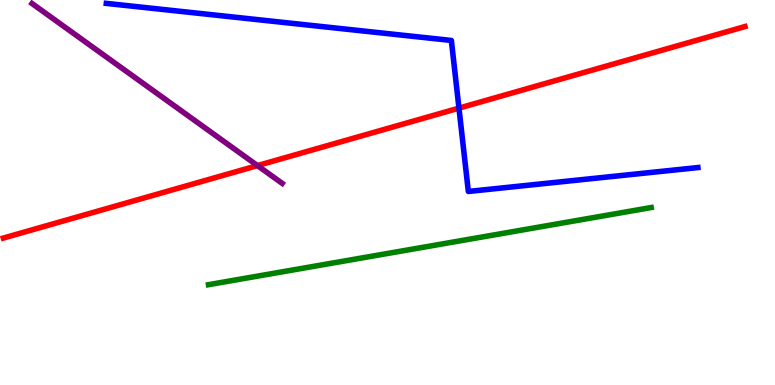[{'lines': ['blue', 'red'], 'intersections': [{'x': 5.92, 'y': 7.19}]}, {'lines': ['green', 'red'], 'intersections': []}, {'lines': ['purple', 'red'], 'intersections': [{'x': 3.32, 'y': 5.7}]}, {'lines': ['blue', 'green'], 'intersections': []}, {'lines': ['blue', 'purple'], 'intersections': []}, {'lines': ['green', 'purple'], 'intersections': []}]